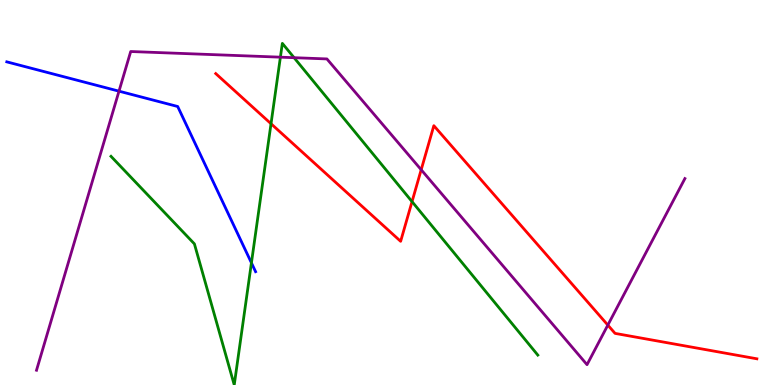[{'lines': ['blue', 'red'], 'intersections': []}, {'lines': ['green', 'red'], 'intersections': [{'x': 3.5, 'y': 6.79}, {'x': 5.32, 'y': 4.76}]}, {'lines': ['purple', 'red'], 'intersections': [{'x': 5.43, 'y': 5.59}, {'x': 7.84, 'y': 1.56}]}, {'lines': ['blue', 'green'], 'intersections': [{'x': 3.24, 'y': 3.17}]}, {'lines': ['blue', 'purple'], 'intersections': [{'x': 1.54, 'y': 7.63}]}, {'lines': ['green', 'purple'], 'intersections': [{'x': 3.62, 'y': 8.52}, {'x': 3.79, 'y': 8.5}]}]